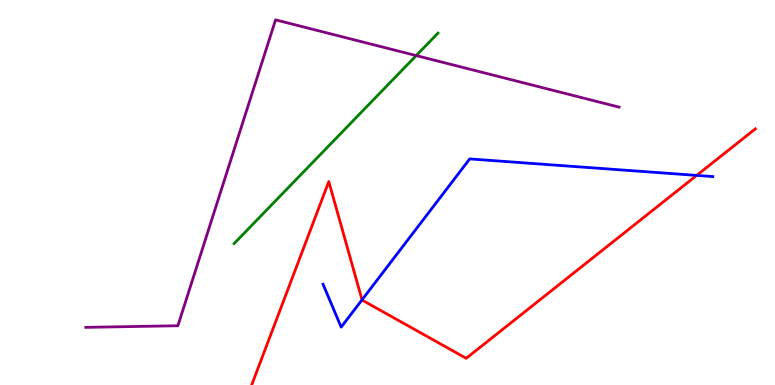[{'lines': ['blue', 'red'], 'intersections': [{'x': 4.67, 'y': 2.21}, {'x': 8.99, 'y': 5.44}]}, {'lines': ['green', 'red'], 'intersections': []}, {'lines': ['purple', 'red'], 'intersections': []}, {'lines': ['blue', 'green'], 'intersections': []}, {'lines': ['blue', 'purple'], 'intersections': []}, {'lines': ['green', 'purple'], 'intersections': [{'x': 5.37, 'y': 8.56}]}]